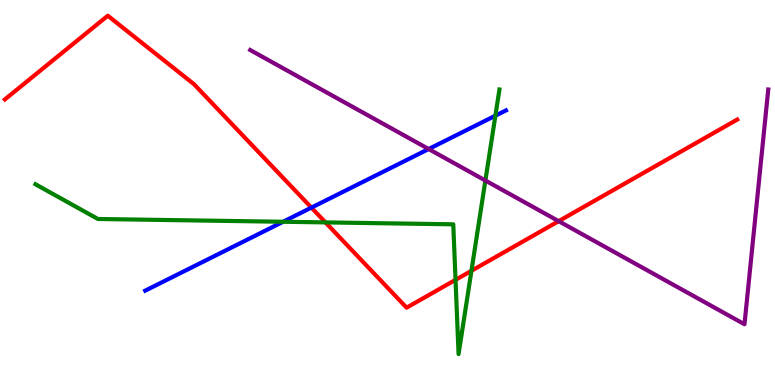[{'lines': ['blue', 'red'], 'intersections': [{'x': 4.02, 'y': 4.61}]}, {'lines': ['green', 'red'], 'intersections': [{'x': 4.2, 'y': 4.22}, {'x': 5.88, 'y': 2.73}, {'x': 6.08, 'y': 2.97}]}, {'lines': ['purple', 'red'], 'intersections': [{'x': 7.21, 'y': 4.26}]}, {'lines': ['blue', 'green'], 'intersections': [{'x': 3.65, 'y': 4.24}, {'x': 6.39, 'y': 7.0}]}, {'lines': ['blue', 'purple'], 'intersections': [{'x': 5.53, 'y': 6.13}]}, {'lines': ['green', 'purple'], 'intersections': [{'x': 6.26, 'y': 5.31}]}]